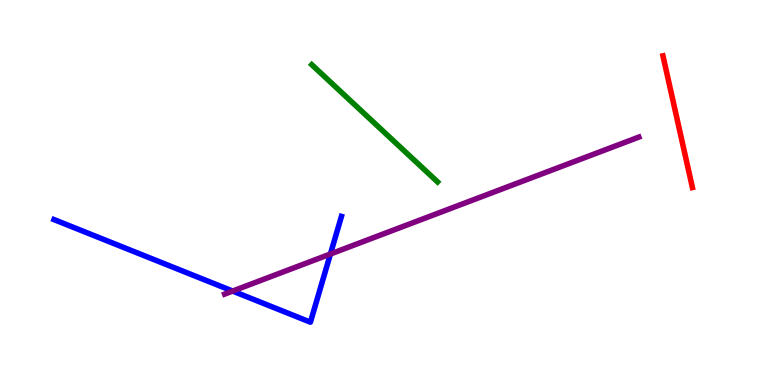[{'lines': ['blue', 'red'], 'intersections': []}, {'lines': ['green', 'red'], 'intersections': []}, {'lines': ['purple', 'red'], 'intersections': []}, {'lines': ['blue', 'green'], 'intersections': []}, {'lines': ['blue', 'purple'], 'intersections': [{'x': 3.0, 'y': 2.44}, {'x': 4.26, 'y': 3.4}]}, {'lines': ['green', 'purple'], 'intersections': []}]